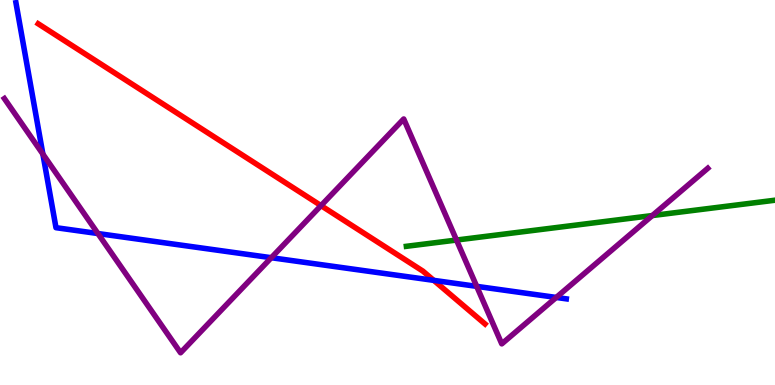[{'lines': ['blue', 'red'], 'intersections': [{'x': 5.6, 'y': 2.72}]}, {'lines': ['green', 'red'], 'intersections': []}, {'lines': ['purple', 'red'], 'intersections': [{'x': 4.14, 'y': 4.66}]}, {'lines': ['blue', 'green'], 'intersections': []}, {'lines': ['blue', 'purple'], 'intersections': [{'x': 0.553, 'y': 6.0}, {'x': 1.26, 'y': 3.93}, {'x': 3.5, 'y': 3.31}, {'x': 6.15, 'y': 2.56}, {'x': 7.18, 'y': 2.27}]}, {'lines': ['green', 'purple'], 'intersections': [{'x': 5.89, 'y': 3.77}, {'x': 8.42, 'y': 4.4}]}]